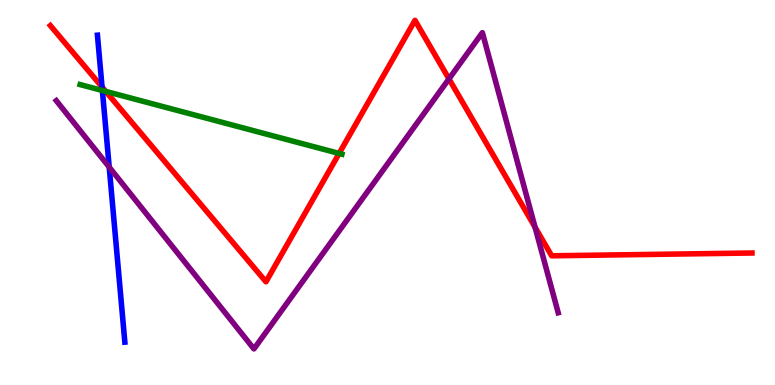[{'lines': ['blue', 'red'], 'intersections': [{'x': 1.32, 'y': 7.74}]}, {'lines': ['green', 'red'], 'intersections': [{'x': 1.36, 'y': 7.63}, {'x': 4.38, 'y': 6.01}]}, {'lines': ['purple', 'red'], 'intersections': [{'x': 5.79, 'y': 7.95}, {'x': 6.9, 'y': 4.1}]}, {'lines': ['blue', 'green'], 'intersections': [{'x': 1.32, 'y': 7.65}]}, {'lines': ['blue', 'purple'], 'intersections': [{'x': 1.41, 'y': 5.66}]}, {'lines': ['green', 'purple'], 'intersections': []}]